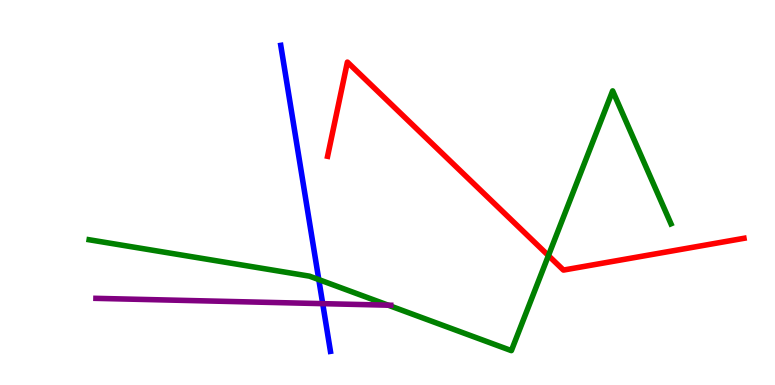[{'lines': ['blue', 'red'], 'intersections': []}, {'lines': ['green', 'red'], 'intersections': [{'x': 7.08, 'y': 3.36}]}, {'lines': ['purple', 'red'], 'intersections': []}, {'lines': ['blue', 'green'], 'intersections': [{'x': 4.11, 'y': 2.74}]}, {'lines': ['blue', 'purple'], 'intersections': [{'x': 4.16, 'y': 2.11}]}, {'lines': ['green', 'purple'], 'intersections': [{'x': 5.01, 'y': 2.07}]}]